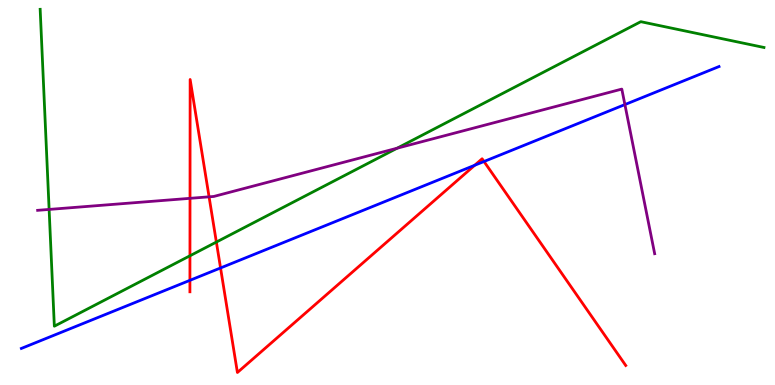[{'lines': ['blue', 'red'], 'intersections': [{'x': 2.45, 'y': 2.72}, {'x': 2.85, 'y': 3.04}, {'x': 6.13, 'y': 5.71}, {'x': 6.25, 'y': 5.81}]}, {'lines': ['green', 'red'], 'intersections': [{'x': 2.45, 'y': 3.36}, {'x': 2.79, 'y': 3.71}]}, {'lines': ['purple', 'red'], 'intersections': [{'x': 2.45, 'y': 4.85}, {'x': 2.7, 'y': 4.89}]}, {'lines': ['blue', 'green'], 'intersections': []}, {'lines': ['blue', 'purple'], 'intersections': [{'x': 8.06, 'y': 7.28}]}, {'lines': ['green', 'purple'], 'intersections': [{'x': 0.634, 'y': 4.56}, {'x': 5.12, 'y': 6.15}]}]